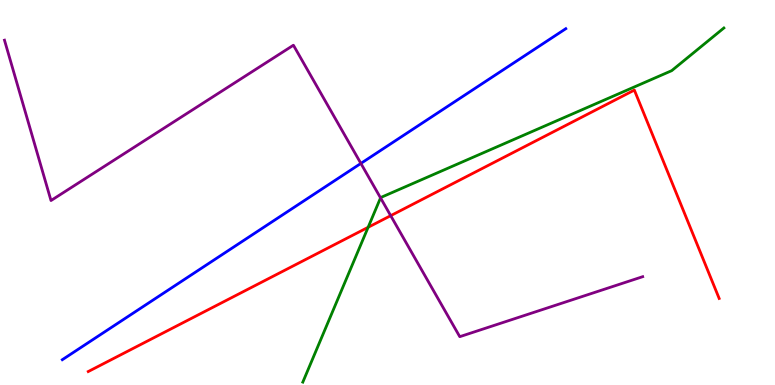[{'lines': ['blue', 'red'], 'intersections': []}, {'lines': ['green', 'red'], 'intersections': [{'x': 4.75, 'y': 4.1}]}, {'lines': ['purple', 'red'], 'intersections': [{'x': 5.04, 'y': 4.4}]}, {'lines': ['blue', 'green'], 'intersections': []}, {'lines': ['blue', 'purple'], 'intersections': [{'x': 4.66, 'y': 5.76}]}, {'lines': ['green', 'purple'], 'intersections': [{'x': 4.91, 'y': 4.86}]}]